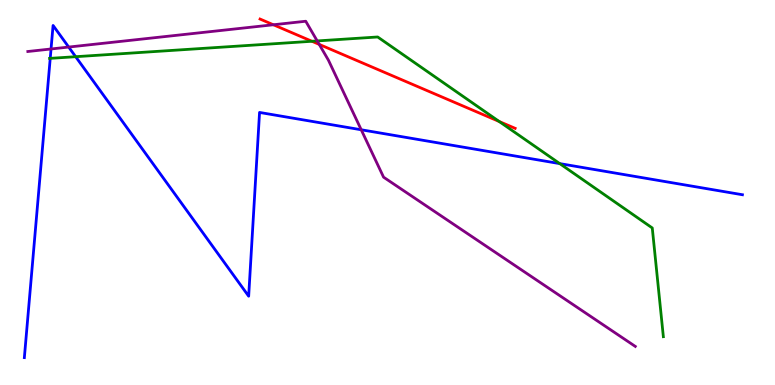[{'lines': ['blue', 'red'], 'intersections': []}, {'lines': ['green', 'red'], 'intersections': [{'x': 4.02, 'y': 8.93}, {'x': 6.44, 'y': 6.84}]}, {'lines': ['purple', 'red'], 'intersections': [{'x': 3.53, 'y': 9.36}, {'x': 4.12, 'y': 8.85}]}, {'lines': ['blue', 'green'], 'intersections': [{'x': 0.648, 'y': 8.48}, {'x': 0.976, 'y': 8.53}, {'x': 7.22, 'y': 5.75}]}, {'lines': ['blue', 'purple'], 'intersections': [{'x': 0.659, 'y': 8.73}, {'x': 0.886, 'y': 8.78}, {'x': 4.66, 'y': 6.63}]}, {'lines': ['green', 'purple'], 'intersections': [{'x': 4.09, 'y': 8.94}]}]